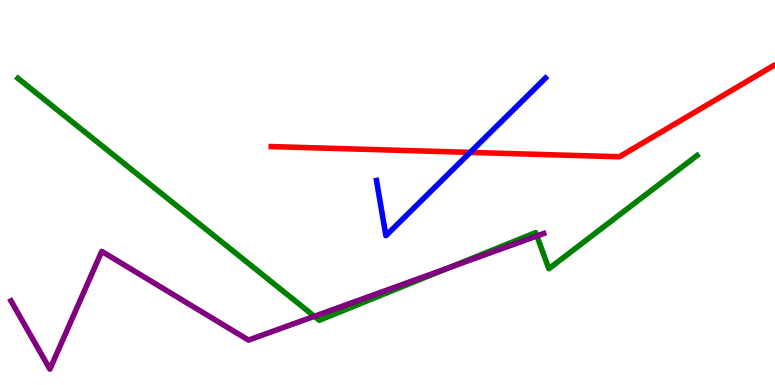[{'lines': ['blue', 'red'], 'intersections': [{'x': 6.07, 'y': 6.04}]}, {'lines': ['green', 'red'], 'intersections': []}, {'lines': ['purple', 'red'], 'intersections': []}, {'lines': ['blue', 'green'], 'intersections': []}, {'lines': ['blue', 'purple'], 'intersections': []}, {'lines': ['green', 'purple'], 'intersections': [{'x': 4.06, 'y': 1.78}, {'x': 5.8, 'y': 3.05}, {'x': 6.93, 'y': 3.87}]}]